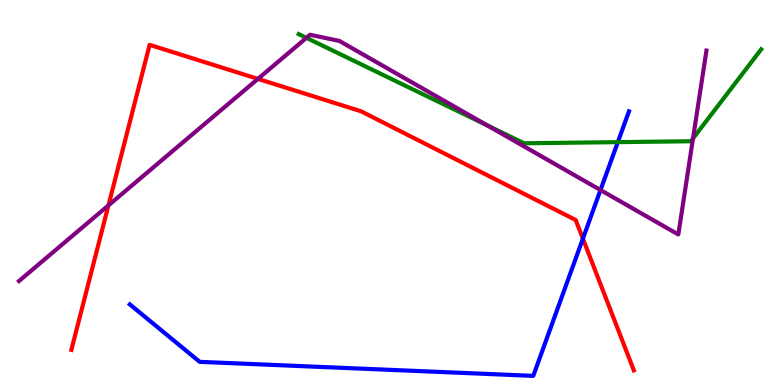[{'lines': ['blue', 'red'], 'intersections': [{'x': 7.52, 'y': 3.8}]}, {'lines': ['green', 'red'], 'intersections': []}, {'lines': ['purple', 'red'], 'intersections': [{'x': 1.4, 'y': 4.67}, {'x': 3.33, 'y': 7.95}]}, {'lines': ['blue', 'green'], 'intersections': [{'x': 7.97, 'y': 6.31}]}, {'lines': ['blue', 'purple'], 'intersections': [{'x': 7.75, 'y': 5.06}]}, {'lines': ['green', 'purple'], 'intersections': [{'x': 3.95, 'y': 9.02}, {'x': 6.29, 'y': 6.74}, {'x': 8.94, 'y': 6.4}]}]